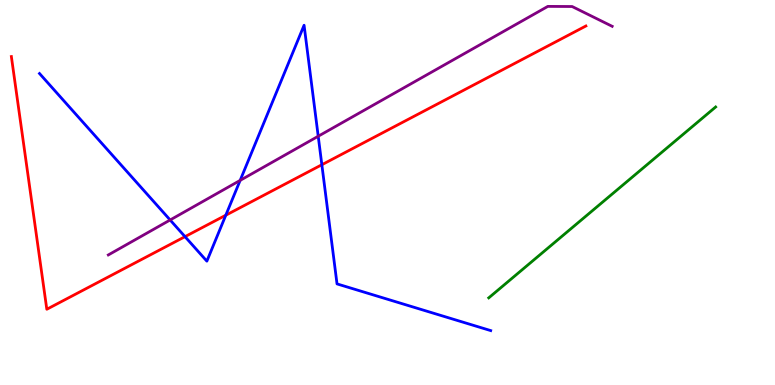[{'lines': ['blue', 'red'], 'intersections': [{'x': 2.39, 'y': 3.85}, {'x': 2.91, 'y': 4.41}, {'x': 4.15, 'y': 5.72}]}, {'lines': ['green', 'red'], 'intersections': []}, {'lines': ['purple', 'red'], 'intersections': []}, {'lines': ['blue', 'green'], 'intersections': []}, {'lines': ['blue', 'purple'], 'intersections': [{'x': 2.2, 'y': 4.29}, {'x': 3.1, 'y': 5.31}, {'x': 4.11, 'y': 6.46}]}, {'lines': ['green', 'purple'], 'intersections': []}]